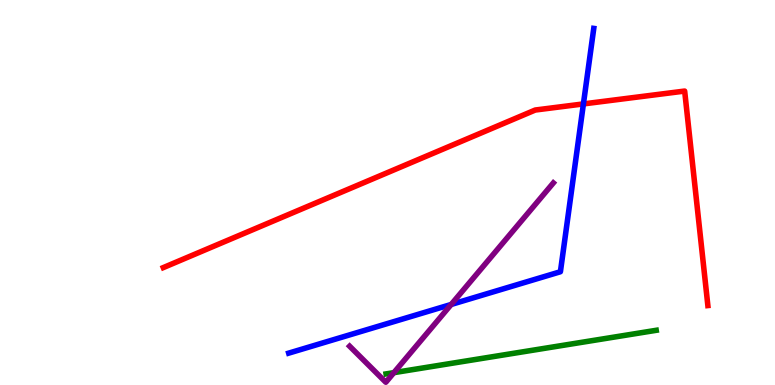[{'lines': ['blue', 'red'], 'intersections': [{'x': 7.53, 'y': 7.3}]}, {'lines': ['green', 'red'], 'intersections': []}, {'lines': ['purple', 'red'], 'intersections': []}, {'lines': ['blue', 'green'], 'intersections': []}, {'lines': ['blue', 'purple'], 'intersections': [{'x': 5.82, 'y': 2.09}]}, {'lines': ['green', 'purple'], 'intersections': [{'x': 5.08, 'y': 0.321}]}]